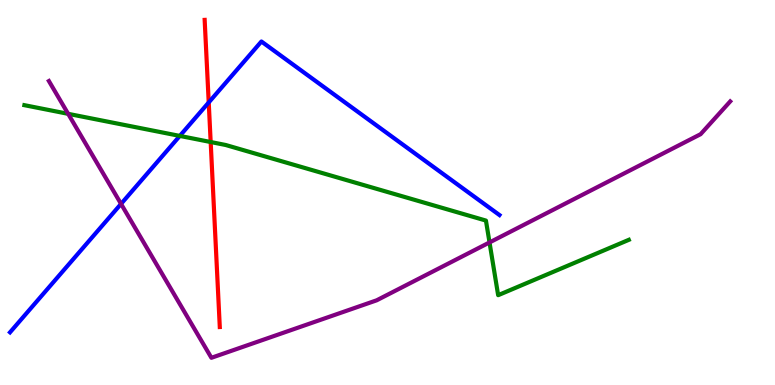[{'lines': ['blue', 'red'], 'intersections': [{'x': 2.69, 'y': 7.34}]}, {'lines': ['green', 'red'], 'intersections': [{'x': 2.72, 'y': 6.31}]}, {'lines': ['purple', 'red'], 'intersections': []}, {'lines': ['blue', 'green'], 'intersections': [{'x': 2.32, 'y': 6.47}]}, {'lines': ['blue', 'purple'], 'intersections': [{'x': 1.56, 'y': 4.7}]}, {'lines': ['green', 'purple'], 'intersections': [{'x': 0.879, 'y': 7.04}, {'x': 6.32, 'y': 3.7}]}]